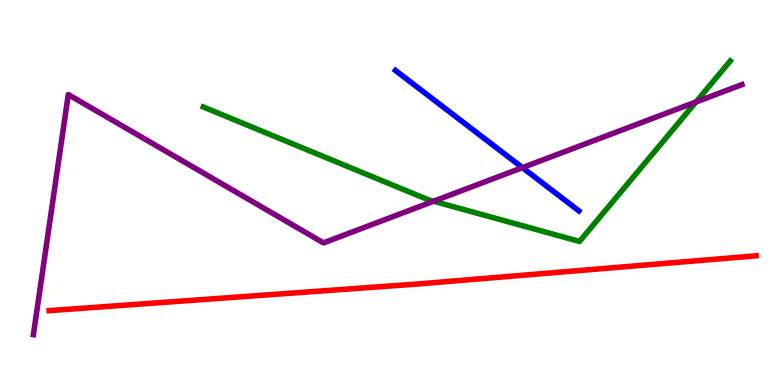[{'lines': ['blue', 'red'], 'intersections': []}, {'lines': ['green', 'red'], 'intersections': []}, {'lines': ['purple', 'red'], 'intersections': []}, {'lines': ['blue', 'green'], 'intersections': []}, {'lines': ['blue', 'purple'], 'intersections': [{'x': 6.74, 'y': 5.65}]}, {'lines': ['green', 'purple'], 'intersections': [{'x': 5.59, 'y': 4.77}, {'x': 8.98, 'y': 7.35}]}]